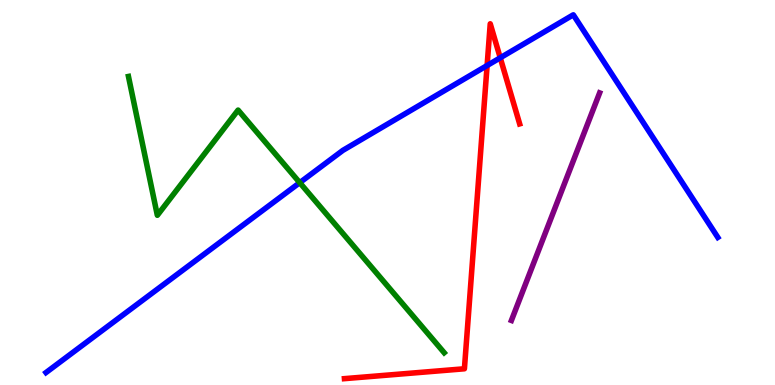[{'lines': ['blue', 'red'], 'intersections': [{'x': 6.29, 'y': 8.3}, {'x': 6.45, 'y': 8.5}]}, {'lines': ['green', 'red'], 'intersections': []}, {'lines': ['purple', 'red'], 'intersections': []}, {'lines': ['blue', 'green'], 'intersections': [{'x': 3.87, 'y': 5.26}]}, {'lines': ['blue', 'purple'], 'intersections': []}, {'lines': ['green', 'purple'], 'intersections': []}]